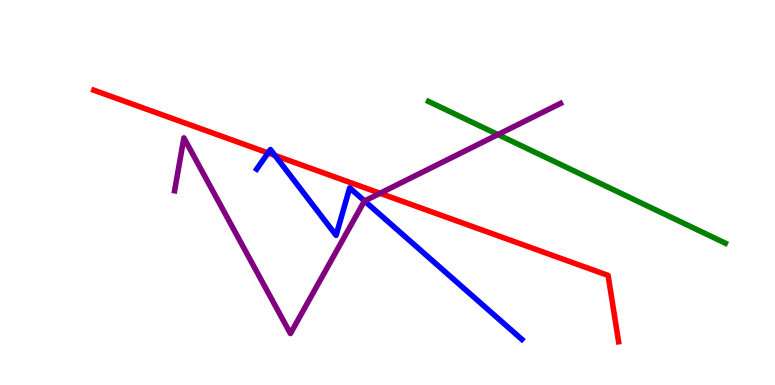[{'lines': ['blue', 'red'], 'intersections': [{'x': 3.46, 'y': 6.03}, {'x': 3.55, 'y': 5.96}]}, {'lines': ['green', 'red'], 'intersections': []}, {'lines': ['purple', 'red'], 'intersections': [{'x': 4.9, 'y': 4.98}]}, {'lines': ['blue', 'green'], 'intersections': []}, {'lines': ['blue', 'purple'], 'intersections': [{'x': 4.7, 'y': 4.78}]}, {'lines': ['green', 'purple'], 'intersections': [{'x': 6.42, 'y': 6.5}]}]